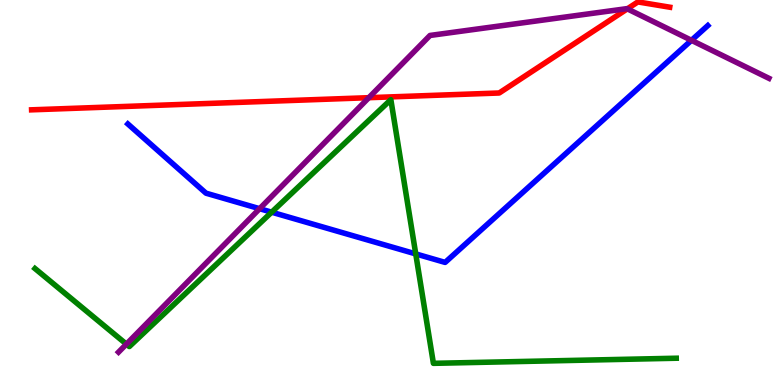[{'lines': ['blue', 'red'], 'intersections': []}, {'lines': ['green', 'red'], 'intersections': []}, {'lines': ['purple', 'red'], 'intersections': [{'x': 4.76, 'y': 7.46}, {'x': 8.09, 'y': 9.77}]}, {'lines': ['blue', 'green'], 'intersections': [{'x': 3.51, 'y': 4.49}, {'x': 5.36, 'y': 3.41}]}, {'lines': ['blue', 'purple'], 'intersections': [{'x': 3.35, 'y': 4.58}, {'x': 8.92, 'y': 8.95}]}, {'lines': ['green', 'purple'], 'intersections': [{'x': 1.63, 'y': 1.06}]}]